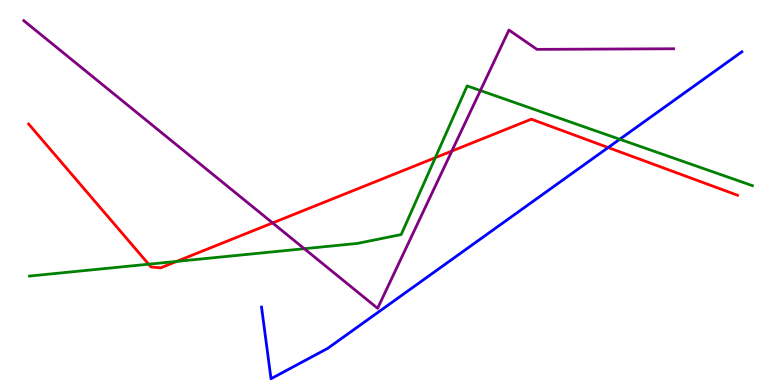[{'lines': ['blue', 'red'], 'intersections': [{'x': 7.85, 'y': 6.17}]}, {'lines': ['green', 'red'], 'intersections': [{'x': 1.92, 'y': 3.14}, {'x': 2.28, 'y': 3.21}, {'x': 5.62, 'y': 5.9}]}, {'lines': ['purple', 'red'], 'intersections': [{'x': 3.52, 'y': 4.21}, {'x': 5.83, 'y': 6.08}]}, {'lines': ['blue', 'green'], 'intersections': [{'x': 8.0, 'y': 6.38}]}, {'lines': ['blue', 'purple'], 'intersections': []}, {'lines': ['green', 'purple'], 'intersections': [{'x': 3.93, 'y': 3.54}, {'x': 6.2, 'y': 7.65}]}]